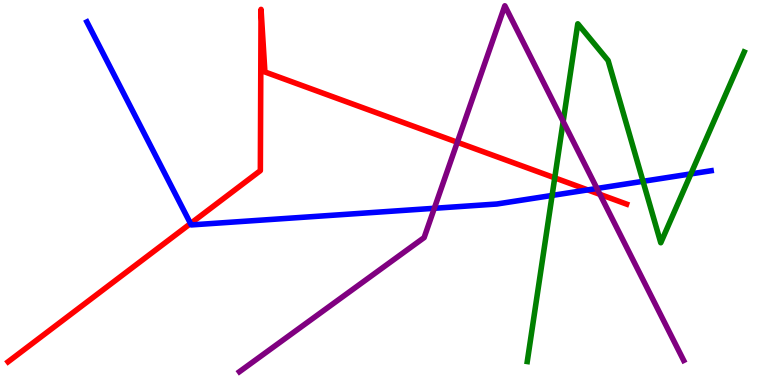[{'lines': ['blue', 'red'], 'intersections': [{'x': 2.46, 'y': 4.19}, {'x': 7.58, 'y': 5.07}]}, {'lines': ['green', 'red'], 'intersections': [{'x': 7.16, 'y': 5.38}]}, {'lines': ['purple', 'red'], 'intersections': [{'x': 5.9, 'y': 6.31}, {'x': 7.74, 'y': 4.95}]}, {'lines': ['blue', 'green'], 'intersections': [{'x': 7.12, 'y': 4.92}, {'x': 8.3, 'y': 5.29}, {'x': 8.91, 'y': 5.48}]}, {'lines': ['blue', 'purple'], 'intersections': [{'x': 5.6, 'y': 4.59}, {'x': 7.7, 'y': 5.1}]}, {'lines': ['green', 'purple'], 'intersections': [{'x': 7.27, 'y': 6.85}]}]